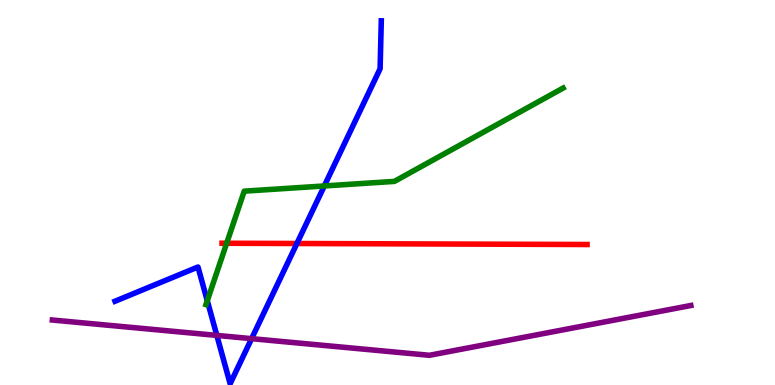[{'lines': ['blue', 'red'], 'intersections': [{'x': 3.83, 'y': 3.68}]}, {'lines': ['green', 'red'], 'intersections': [{'x': 2.92, 'y': 3.68}]}, {'lines': ['purple', 'red'], 'intersections': []}, {'lines': ['blue', 'green'], 'intersections': [{'x': 2.67, 'y': 2.19}, {'x': 4.18, 'y': 5.17}]}, {'lines': ['blue', 'purple'], 'intersections': [{'x': 2.8, 'y': 1.29}, {'x': 3.25, 'y': 1.2}]}, {'lines': ['green', 'purple'], 'intersections': []}]